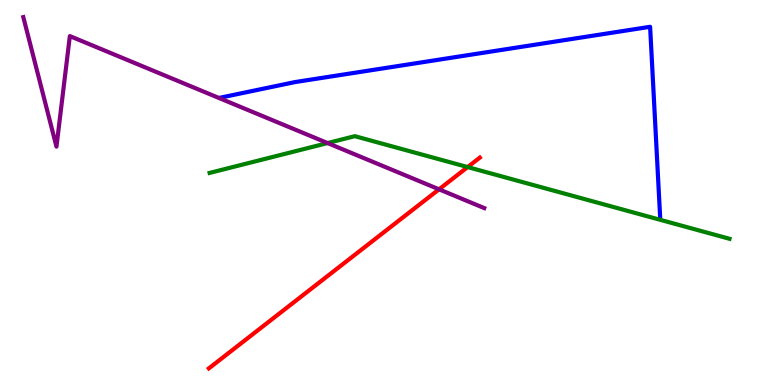[{'lines': ['blue', 'red'], 'intersections': []}, {'lines': ['green', 'red'], 'intersections': [{'x': 6.03, 'y': 5.66}]}, {'lines': ['purple', 'red'], 'intersections': [{'x': 5.67, 'y': 5.08}]}, {'lines': ['blue', 'green'], 'intersections': []}, {'lines': ['blue', 'purple'], 'intersections': []}, {'lines': ['green', 'purple'], 'intersections': [{'x': 4.23, 'y': 6.28}]}]